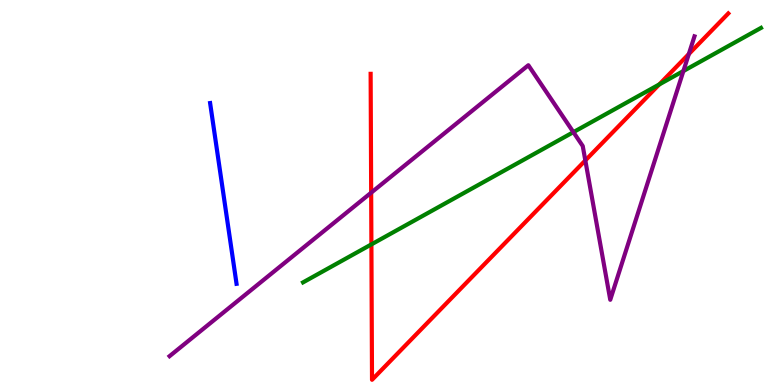[{'lines': ['blue', 'red'], 'intersections': []}, {'lines': ['green', 'red'], 'intersections': [{'x': 4.79, 'y': 3.65}, {'x': 8.51, 'y': 7.81}]}, {'lines': ['purple', 'red'], 'intersections': [{'x': 4.79, 'y': 5.0}, {'x': 7.55, 'y': 5.83}, {'x': 8.89, 'y': 8.6}]}, {'lines': ['blue', 'green'], 'intersections': []}, {'lines': ['blue', 'purple'], 'intersections': []}, {'lines': ['green', 'purple'], 'intersections': [{'x': 7.4, 'y': 6.57}, {'x': 8.82, 'y': 8.16}]}]